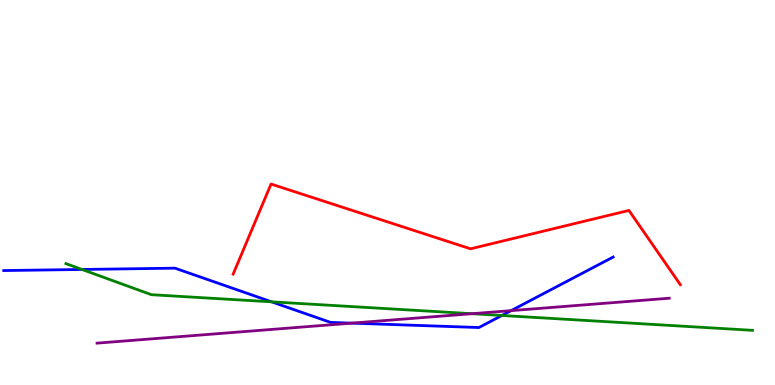[{'lines': ['blue', 'red'], 'intersections': []}, {'lines': ['green', 'red'], 'intersections': []}, {'lines': ['purple', 'red'], 'intersections': []}, {'lines': ['blue', 'green'], 'intersections': [{'x': 1.06, 'y': 3.0}, {'x': 3.5, 'y': 2.16}, {'x': 6.48, 'y': 1.81}]}, {'lines': ['blue', 'purple'], 'intersections': [{'x': 4.54, 'y': 1.61}, {'x': 6.59, 'y': 1.93}]}, {'lines': ['green', 'purple'], 'intersections': [{'x': 6.09, 'y': 1.85}]}]